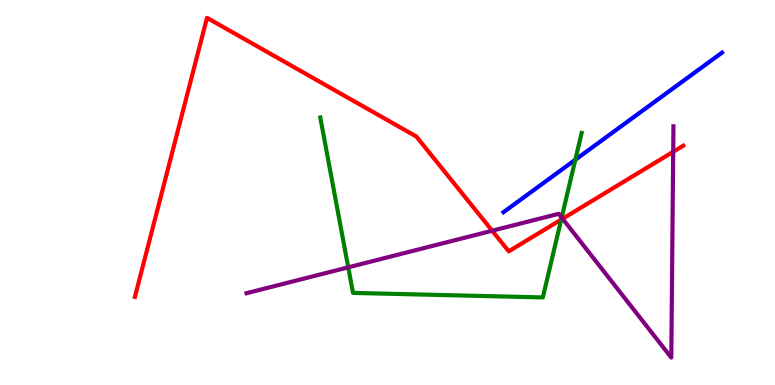[{'lines': ['blue', 'red'], 'intersections': []}, {'lines': ['green', 'red'], 'intersections': [{'x': 7.24, 'y': 4.3}]}, {'lines': ['purple', 'red'], 'intersections': [{'x': 6.35, 'y': 4.01}, {'x': 7.26, 'y': 4.32}, {'x': 8.69, 'y': 6.06}]}, {'lines': ['blue', 'green'], 'intersections': [{'x': 7.42, 'y': 5.85}]}, {'lines': ['blue', 'purple'], 'intersections': []}, {'lines': ['green', 'purple'], 'intersections': [{'x': 4.49, 'y': 3.06}, {'x': 7.25, 'y': 4.35}]}]